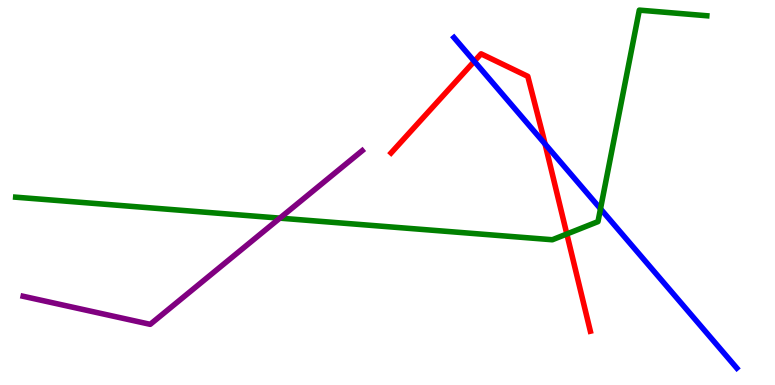[{'lines': ['blue', 'red'], 'intersections': [{'x': 6.12, 'y': 8.41}, {'x': 7.03, 'y': 6.26}]}, {'lines': ['green', 'red'], 'intersections': [{'x': 7.31, 'y': 3.92}]}, {'lines': ['purple', 'red'], 'intersections': []}, {'lines': ['blue', 'green'], 'intersections': [{'x': 7.75, 'y': 4.58}]}, {'lines': ['blue', 'purple'], 'intersections': []}, {'lines': ['green', 'purple'], 'intersections': [{'x': 3.61, 'y': 4.33}]}]